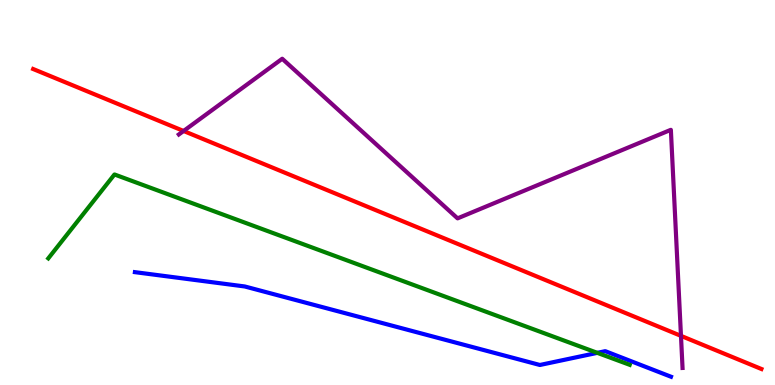[{'lines': ['blue', 'red'], 'intersections': []}, {'lines': ['green', 'red'], 'intersections': []}, {'lines': ['purple', 'red'], 'intersections': [{'x': 2.37, 'y': 6.6}, {'x': 8.79, 'y': 1.28}]}, {'lines': ['blue', 'green'], 'intersections': [{'x': 7.71, 'y': 0.835}]}, {'lines': ['blue', 'purple'], 'intersections': []}, {'lines': ['green', 'purple'], 'intersections': []}]